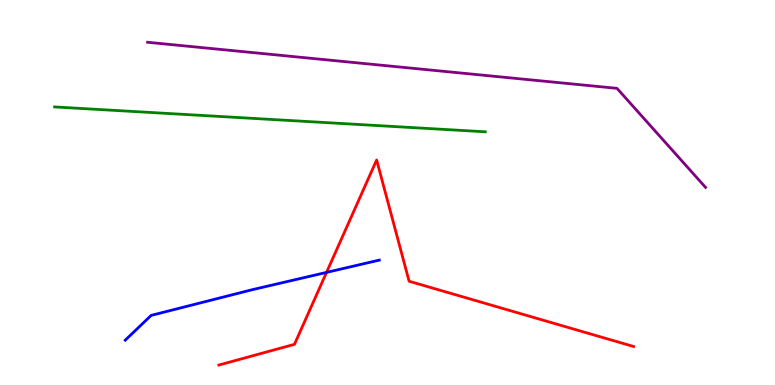[{'lines': ['blue', 'red'], 'intersections': [{'x': 4.21, 'y': 2.92}]}, {'lines': ['green', 'red'], 'intersections': []}, {'lines': ['purple', 'red'], 'intersections': []}, {'lines': ['blue', 'green'], 'intersections': []}, {'lines': ['blue', 'purple'], 'intersections': []}, {'lines': ['green', 'purple'], 'intersections': []}]